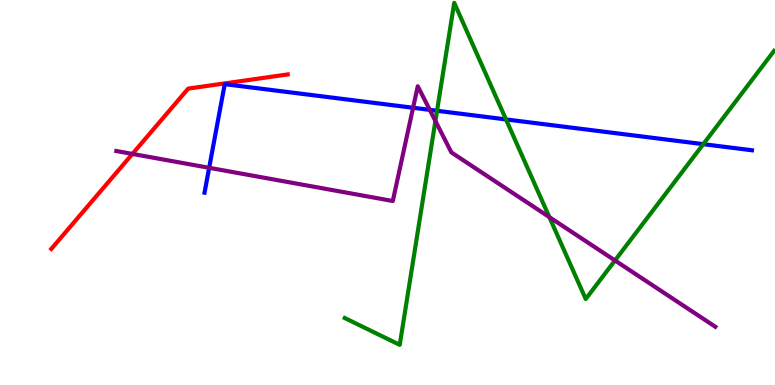[{'lines': ['blue', 'red'], 'intersections': []}, {'lines': ['green', 'red'], 'intersections': []}, {'lines': ['purple', 'red'], 'intersections': [{'x': 1.71, 'y': 6.0}]}, {'lines': ['blue', 'green'], 'intersections': [{'x': 5.64, 'y': 7.12}, {'x': 6.53, 'y': 6.9}, {'x': 9.07, 'y': 6.26}]}, {'lines': ['blue', 'purple'], 'intersections': [{'x': 2.7, 'y': 5.64}, {'x': 5.33, 'y': 7.2}, {'x': 5.55, 'y': 7.15}]}, {'lines': ['green', 'purple'], 'intersections': [{'x': 5.62, 'y': 6.86}, {'x': 7.09, 'y': 4.36}, {'x': 7.94, 'y': 3.23}]}]